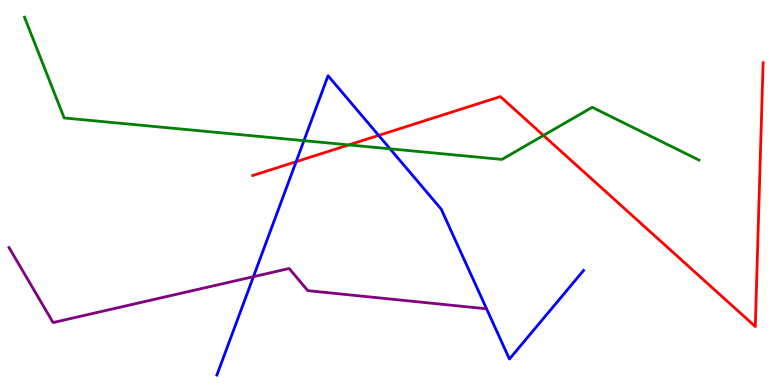[{'lines': ['blue', 'red'], 'intersections': [{'x': 3.82, 'y': 5.8}, {'x': 4.89, 'y': 6.48}]}, {'lines': ['green', 'red'], 'intersections': [{'x': 4.5, 'y': 6.24}, {'x': 7.01, 'y': 6.48}]}, {'lines': ['purple', 'red'], 'intersections': []}, {'lines': ['blue', 'green'], 'intersections': [{'x': 3.92, 'y': 6.35}, {'x': 5.03, 'y': 6.13}]}, {'lines': ['blue', 'purple'], 'intersections': [{'x': 3.27, 'y': 2.81}]}, {'lines': ['green', 'purple'], 'intersections': []}]